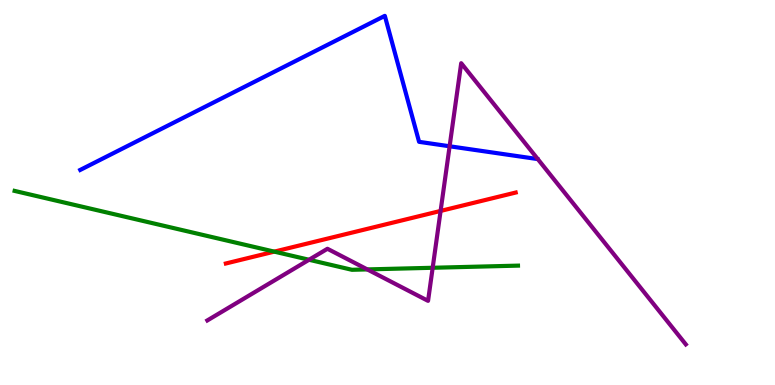[{'lines': ['blue', 'red'], 'intersections': []}, {'lines': ['green', 'red'], 'intersections': [{'x': 3.54, 'y': 3.46}]}, {'lines': ['purple', 'red'], 'intersections': [{'x': 5.69, 'y': 4.52}]}, {'lines': ['blue', 'green'], 'intersections': []}, {'lines': ['blue', 'purple'], 'intersections': [{'x': 5.8, 'y': 6.2}]}, {'lines': ['green', 'purple'], 'intersections': [{'x': 3.99, 'y': 3.25}, {'x': 4.74, 'y': 3.0}, {'x': 5.58, 'y': 3.04}]}]